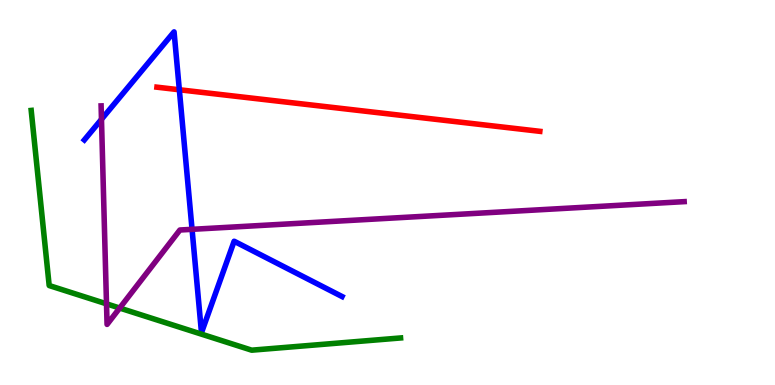[{'lines': ['blue', 'red'], 'intersections': [{'x': 2.31, 'y': 7.67}]}, {'lines': ['green', 'red'], 'intersections': []}, {'lines': ['purple', 'red'], 'intersections': []}, {'lines': ['blue', 'green'], 'intersections': []}, {'lines': ['blue', 'purple'], 'intersections': [{'x': 1.31, 'y': 6.9}, {'x': 2.48, 'y': 4.04}]}, {'lines': ['green', 'purple'], 'intersections': [{'x': 1.37, 'y': 2.11}, {'x': 1.54, 'y': 2.0}]}]